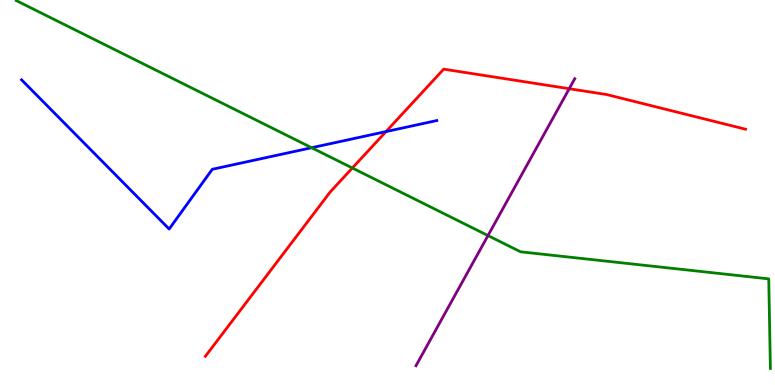[{'lines': ['blue', 'red'], 'intersections': [{'x': 4.98, 'y': 6.58}]}, {'lines': ['green', 'red'], 'intersections': [{'x': 4.55, 'y': 5.64}]}, {'lines': ['purple', 'red'], 'intersections': [{'x': 7.34, 'y': 7.7}]}, {'lines': ['blue', 'green'], 'intersections': [{'x': 4.02, 'y': 6.16}]}, {'lines': ['blue', 'purple'], 'intersections': []}, {'lines': ['green', 'purple'], 'intersections': [{'x': 6.3, 'y': 3.88}]}]